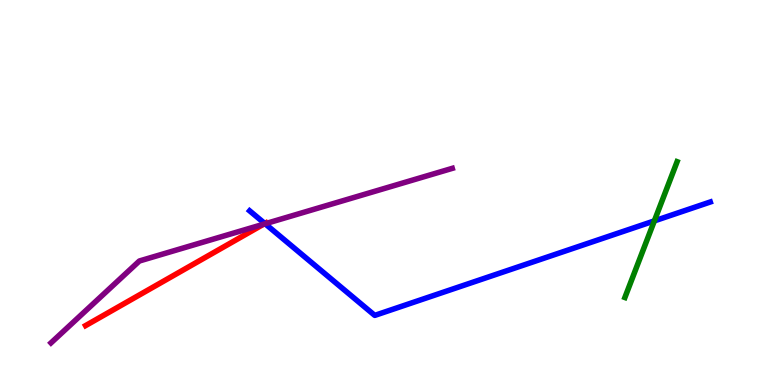[{'lines': ['blue', 'red'], 'intersections': [{'x': 3.42, 'y': 4.19}]}, {'lines': ['green', 'red'], 'intersections': []}, {'lines': ['purple', 'red'], 'intersections': [{'x': 3.4, 'y': 4.18}]}, {'lines': ['blue', 'green'], 'intersections': [{'x': 8.44, 'y': 4.26}]}, {'lines': ['blue', 'purple'], 'intersections': [{'x': 3.42, 'y': 4.19}]}, {'lines': ['green', 'purple'], 'intersections': []}]